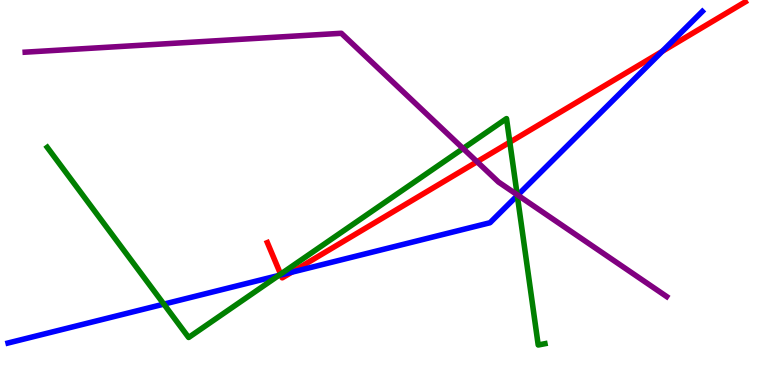[{'lines': ['blue', 'red'], 'intersections': [{'x': 3.63, 'y': 2.86}, {'x': 3.76, 'y': 2.93}, {'x': 8.54, 'y': 8.67}]}, {'lines': ['green', 'red'], 'intersections': [{'x': 3.62, 'y': 2.88}, {'x': 6.58, 'y': 6.31}]}, {'lines': ['purple', 'red'], 'intersections': [{'x': 6.16, 'y': 5.8}]}, {'lines': ['blue', 'green'], 'intersections': [{'x': 2.11, 'y': 2.1}, {'x': 3.6, 'y': 2.84}, {'x': 6.67, 'y': 4.92}]}, {'lines': ['blue', 'purple'], 'intersections': [{'x': 6.68, 'y': 4.93}]}, {'lines': ['green', 'purple'], 'intersections': [{'x': 5.98, 'y': 6.14}, {'x': 6.67, 'y': 4.94}]}]